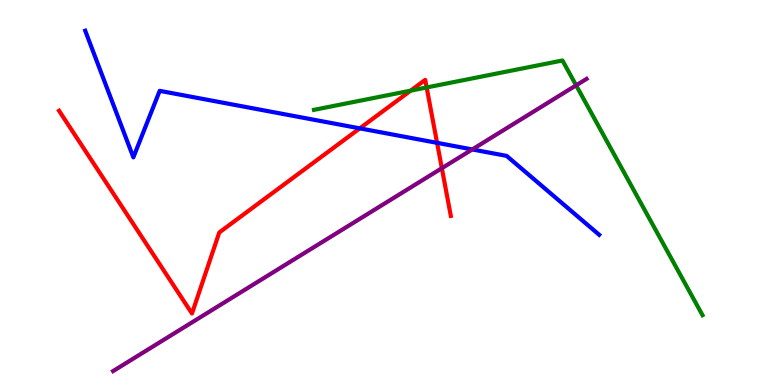[{'lines': ['blue', 'red'], 'intersections': [{'x': 4.64, 'y': 6.67}, {'x': 5.64, 'y': 6.29}]}, {'lines': ['green', 'red'], 'intersections': [{'x': 5.3, 'y': 7.65}, {'x': 5.51, 'y': 7.73}]}, {'lines': ['purple', 'red'], 'intersections': [{'x': 5.7, 'y': 5.63}]}, {'lines': ['blue', 'green'], 'intersections': []}, {'lines': ['blue', 'purple'], 'intersections': [{'x': 6.09, 'y': 6.12}]}, {'lines': ['green', 'purple'], 'intersections': [{'x': 7.43, 'y': 7.78}]}]